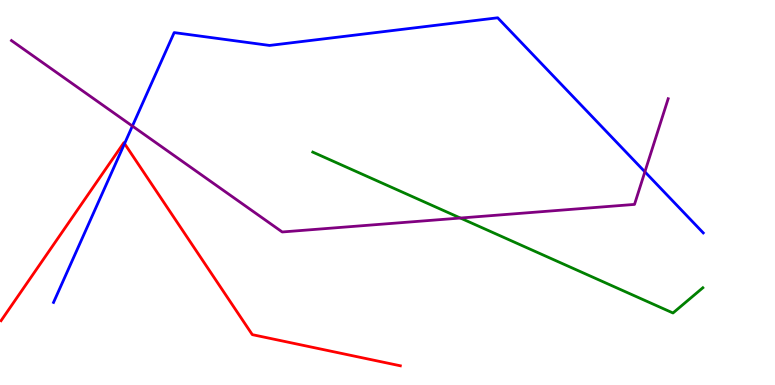[{'lines': ['blue', 'red'], 'intersections': [{'x': 1.61, 'y': 6.27}]}, {'lines': ['green', 'red'], 'intersections': []}, {'lines': ['purple', 'red'], 'intersections': []}, {'lines': ['blue', 'green'], 'intersections': []}, {'lines': ['blue', 'purple'], 'intersections': [{'x': 1.71, 'y': 6.73}, {'x': 8.32, 'y': 5.54}]}, {'lines': ['green', 'purple'], 'intersections': [{'x': 5.94, 'y': 4.34}]}]